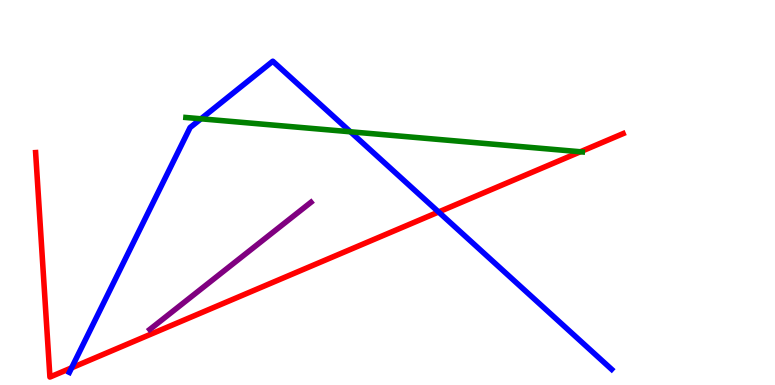[{'lines': ['blue', 'red'], 'intersections': [{'x': 0.924, 'y': 0.446}, {'x': 5.66, 'y': 4.49}]}, {'lines': ['green', 'red'], 'intersections': [{'x': 7.49, 'y': 6.06}]}, {'lines': ['purple', 'red'], 'intersections': []}, {'lines': ['blue', 'green'], 'intersections': [{'x': 2.59, 'y': 6.91}, {'x': 4.52, 'y': 6.58}]}, {'lines': ['blue', 'purple'], 'intersections': []}, {'lines': ['green', 'purple'], 'intersections': []}]